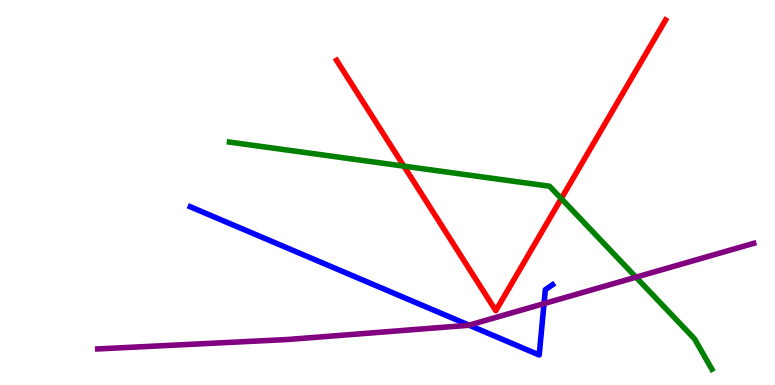[{'lines': ['blue', 'red'], 'intersections': []}, {'lines': ['green', 'red'], 'intersections': [{'x': 5.21, 'y': 5.68}, {'x': 7.24, 'y': 4.84}]}, {'lines': ['purple', 'red'], 'intersections': []}, {'lines': ['blue', 'green'], 'intersections': []}, {'lines': ['blue', 'purple'], 'intersections': [{'x': 6.05, 'y': 1.55}, {'x': 7.02, 'y': 2.11}]}, {'lines': ['green', 'purple'], 'intersections': [{'x': 8.21, 'y': 2.8}]}]